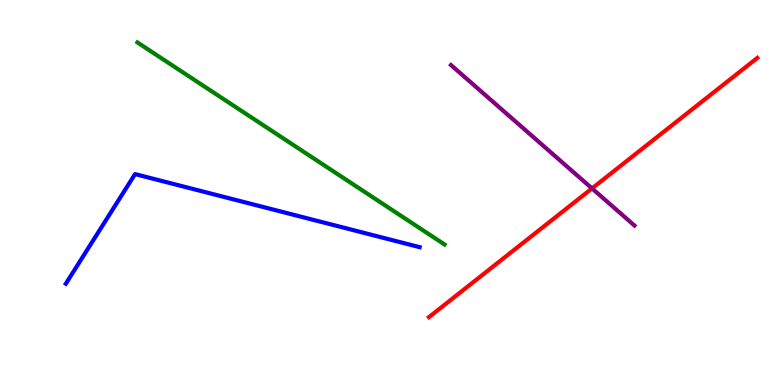[{'lines': ['blue', 'red'], 'intersections': []}, {'lines': ['green', 'red'], 'intersections': []}, {'lines': ['purple', 'red'], 'intersections': [{'x': 7.64, 'y': 5.11}]}, {'lines': ['blue', 'green'], 'intersections': []}, {'lines': ['blue', 'purple'], 'intersections': []}, {'lines': ['green', 'purple'], 'intersections': []}]